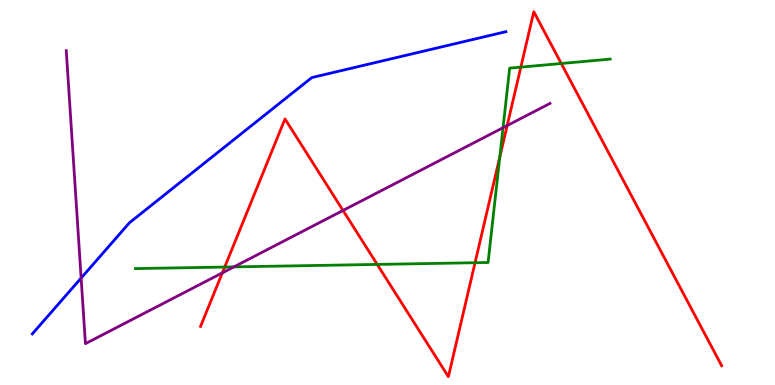[{'lines': ['blue', 'red'], 'intersections': []}, {'lines': ['green', 'red'], 'intersections': [{'x': 2.9, 'y': 3.06}, {'x': 4.87, 'y': 3.13}, {'x': 6.13, 'y': 3.18}, {'x': 6.45, 'y': 5.92}, {'x': 6.72, 'y': 8.26}, {'x': 7.24, 'y': 8.35}]}, {'lines': ['purple', 'red'], 'intersections': [{'x': 2.87, 'y': 2.91}, {'x': 4.43, 'y': 4.53}, {'x': 6.54, 'y': 6.74}]}, {'lines': ['blue', 'green'], 'intersections': []}, {'lines': ['blue', 'purple'], 'intersections': [{'x': 1.05, 'y': 2.78}]}, {'lines': ['green', 'purple'], 'intersections': [{'x': 3.02, 'y': 3.07}, {'x': 6.49, 'y': 6.68}]}]